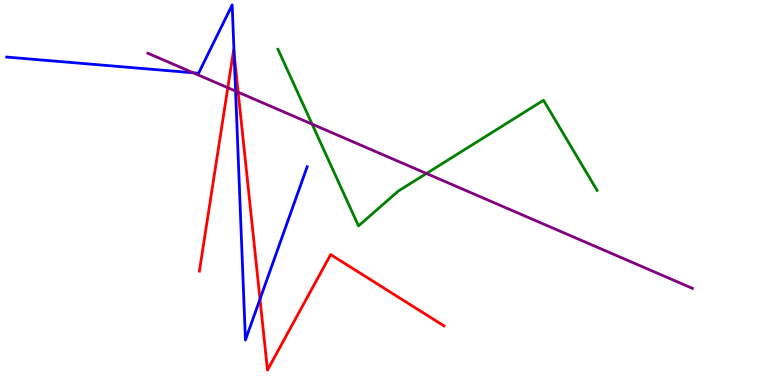[{'lines': ['blue', 'red'], 'intersections': [{'x': 3.02, 'y': 8.6}, {'x': 3.35, 'y': 2.23}]}, {'lines': ['green', 'red'], 'intersections': []}, {'lines': ['purple', 'red'], 'intersections': [{'x': 2.94, 'y': 7.72}, {'x': 3.07, 'y': 7.6}]}, {'lines': ['blue', 'green'], 'intersections': []}, {'lines': ['blue', 'purple'], 'intersections': [{'x': 2.49, 'y': 8.11}, {'x': 3.04, 'y': 7.63}]}, {'lines': ['green', 'purple'], 'intersections': [{'x': 4.03, 'y': 6.78}, {'x': 5.5, 'y': 5.49}]}]